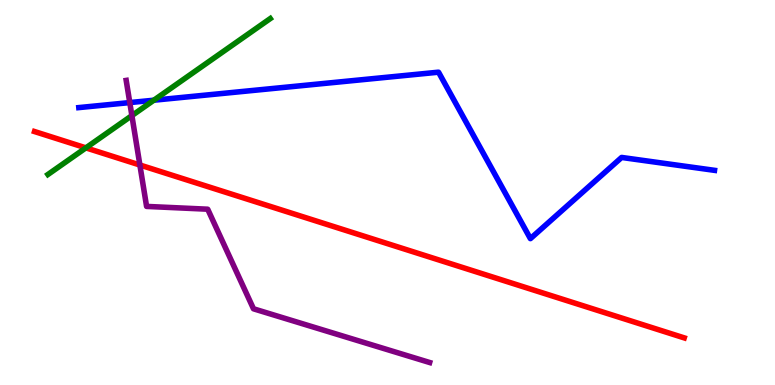[{'lines': ['blue', 'red'], 'intersections': []}, {'lines': ['green', 'red'], 'intersections': [{'x': 1.11, 'y': 6.16}]}, {'lines': ['purple', 'red'], 'intersections': [{'x': 1.8, 'y': 5.71}]}, {'lines': ['blue', 'green'], 'intersections': [{'x': 1.99, 'y': 7.4}]}, {'lines': ['blue', 'purple'], 'intersections': [{'x': 1.67, 'y': 7.34}]}, {'lines': ['green', 'purple'], 'intersections': [{'x': 1.7, 'y': 7.0}]}]